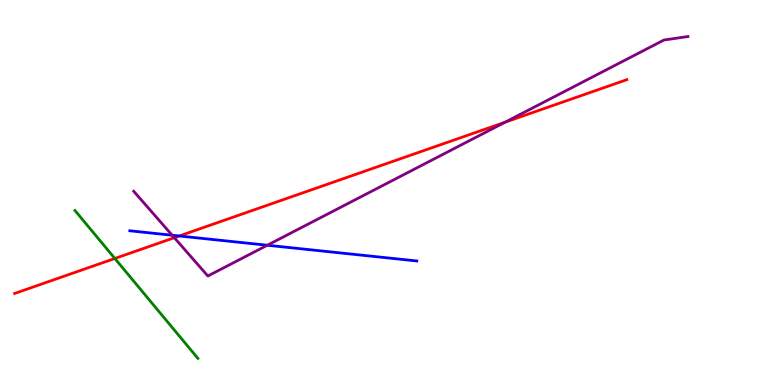[{'lines': ['blue', 'red'], 'intersections': [{'x': 2.31, 'y': 3.87}]}, {'lines': ['green', 'red'], 'intersections': [{'x': 1.48, 'y': 3.29}]}, {'lines': ['purple', 'red'], 'intersections': [{'x': 2.25, 'y': 3.83}, {'x': 6.52, 'y': 6.83}]}, {'lines': ['blue', 'green'], 'intersections': []}, {'lines': ['blue', 'purple'], 'intersections': [{'x': 2.22, 'y': 3.89}, {'x': 3.45, 'y': 3.63}]}, {'lines': ['green', 'purple'], 'intersections': []}]